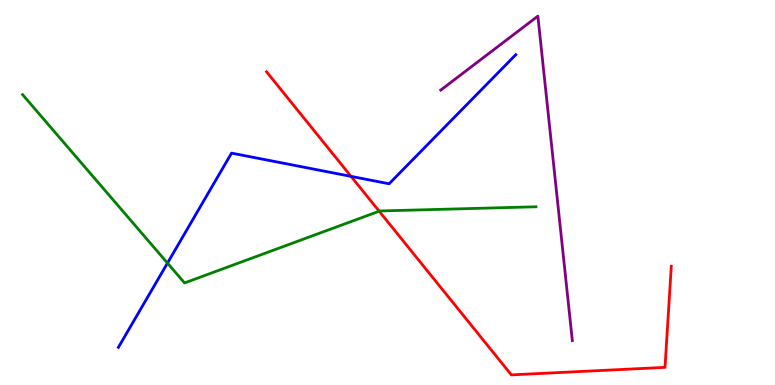[{'lines': ['blue', 'red'], 'intersections': [{'x': 4.53, 'y': 5.42}]}, {'lines': ['green', 'red'], 'intersections': [{'x': 4.89, 'y': 4.51}]}, {'lines': ['purple', 'red'], 'intersections': []}, {'lines': ['blue', 'green'], 'intersections': [{'x': 2.16, 'y': 3.17}]}, {'lines': ['blue', 'purple'], 'intersections': []}, {'lines': ['green', 'purple'], 'intersections': []}]